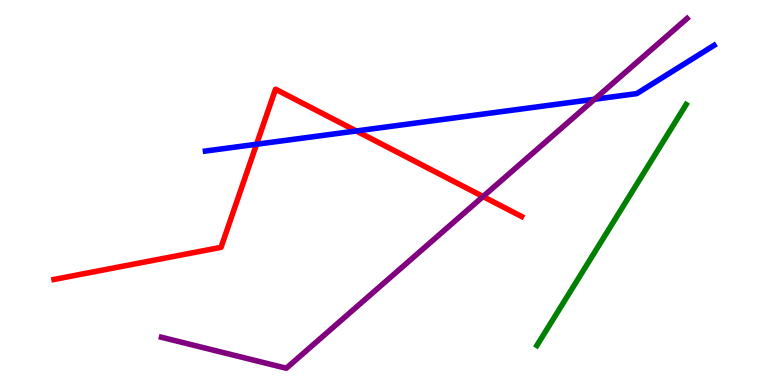[{'lines': ['blue', 'red'], 'intersections': [{'x': 3.31, 'y': 6.25}, {'x': 4.6, 'y': 6.6}]}, {'lines': ['green', 'red'], 'intersections': []}, {'lines': ['purple', 'red'], 'intersections': [{'x': 6.23, 'y': 4.9}]}, {'lines': ['blue', 'green'], 'intersections': []}, {'lines': ['blue', 'purple'], 'intersections': [{'x': 7.67, 'y': 7.42}]}, {'lines': ['green', 'purple'], 'intersections': []}]